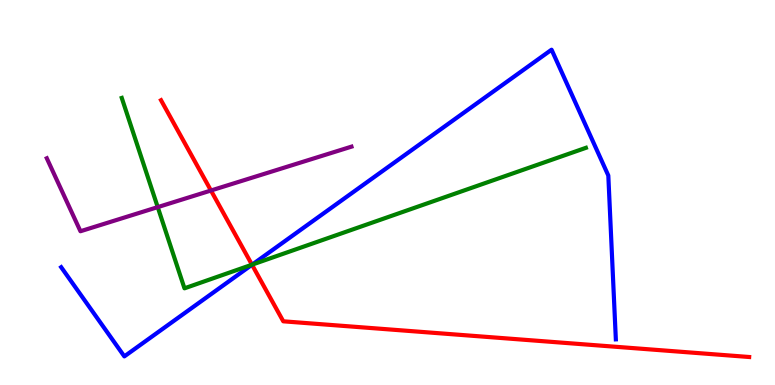[{'lines': ['blue', 'red'], 'intersections': [{'x': 3.25, 'y': 3.12}]}, {'lines': ['green', 'red'], 'intersections': [{'x': 3.25, 'y': 3.12}]}, {'lines': ['purple', 'red'], 'intersections': [{'x': 2.72, 'y': 5.05}]}, {'lines': ['blue', 'green'], 'intersections': [{'x': 3.25, 'y': 3.13}]}, {'lines': ['blue', 'purple'], 'intersections': []}, {'lines': ['green', 'purple'], 'intersections': [{'x': 2.04, 'y': 4.62}]}]